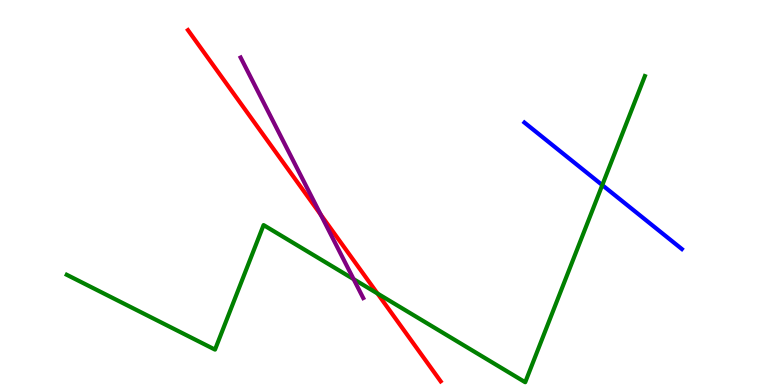[{'lines': ['blue', 'red'], 'intersections': []}, {'lines': ['green', 'red'], 'intersections': [{'x': 4.87, 'y': 2.38}]}, {'lines': ['purple', 'red'], 'intersections': [{'x': 4.14, 'y': 4.43}]}, {'lines': ['blue', 'green'], 'intersections': [{'x': 7.77, 'y': 5.19}]}, {'lines': ['blue', 'purple'], 'intersections': []}, {'lines': ['green', 'purple'], 'intersections': [{'x': 4.56, 'y': 2.75}]}]